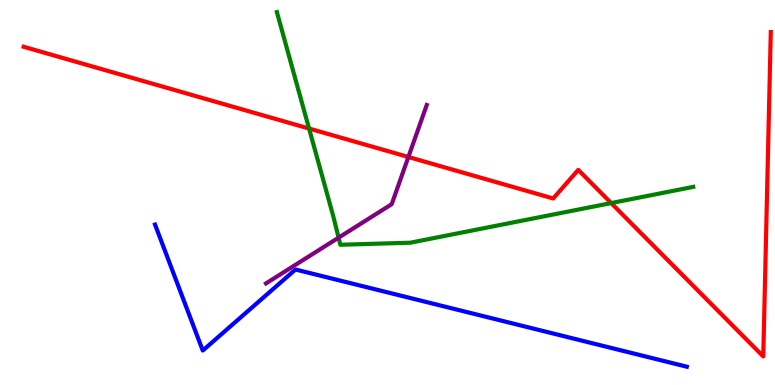[{'lines': ['blue', 'red'], 'intersections': []}, {'lines': ['green', 'red'], 'intersections': [{'x': 3.99, 'y': 6.66}, {'x': 7.89, 'y': 4.73}]}, {'lines': ['purple', 'red'], 'intersections': [{'x': 5.27, 'y': 5.92}]}, {'lines': ['blue', 'green'], 'intersections': []}, {'lines': ['blue', 'purple'], 'intersections': []}, {'lines': ['green', 'purple'], 'intersections': [{'x': 4.37, 'y': 3.83}]}]